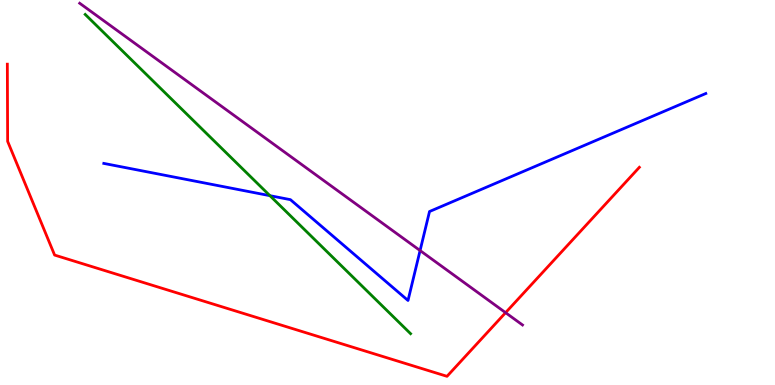[{'lines': ['blue', 'red'], 'intersections': []}, {'lines': ['green', 'red'], 'intersections': []}, {'lines': ['purple', 'red'], 'intersections': [{'x': 6.52, 'y': 1.88}]}, {'lines': ['blue', 'green'], 'intersections': [{'x': 3.48, 'y': 4.92}]}, {'lines': ['blue', 'purple'], 'intersections': [{'x': 5.42, 'y': 3.49}]}, {'lines': ['green', 'purple'], 'intersections': []}]